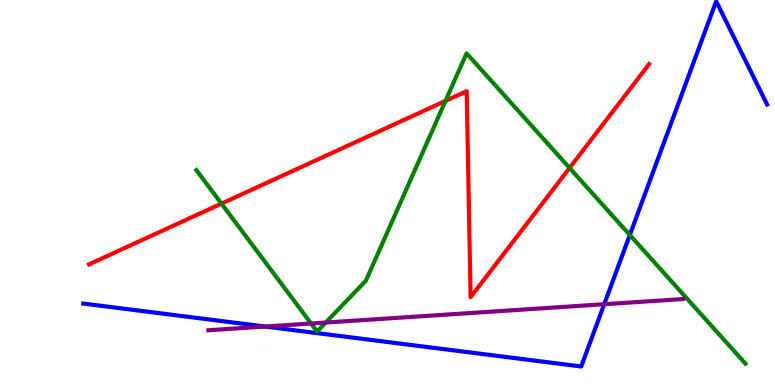[{'lines': ['blue', 'red'], 'intersections': []}, {'lines': ['green', 'red'], 'intersections': [{'x': 2.86, 'y': 4.71}, {'x': 5.75, 'y': 7.38}, {'x': 7.35, 'y': 5.64}]}, {'lines': ['purple', 'red'], 'intersections': []}, {'lines': ['blue', 'green'], 'intersections': [{'x': 8.13, 'y': 3.9}]}, {'lines': ['blue', 'purple'], 'intersections': [{'x': 3.42, 'y': 1.52}, {'x': 7.8, 'y': 2.1}]}, {'lines': ['green', 'purple'], 'intersections': [{'x': 4.01, 'y': 1.6}, {'x': 4.2, 'y': 1.62}]}]